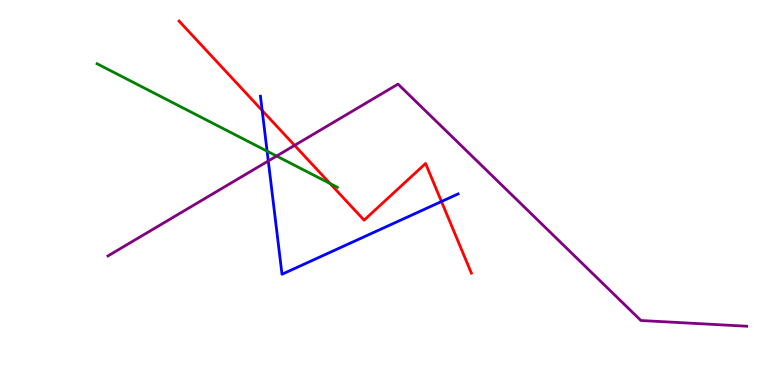[{'lines': ['blue', 'red'], 'intersections': [{'x': 3.38, 'y': 7.13}, {'x': 5.7, 'y': 4.77}]}, {'lines': ['green', 'red'], 'intersections': [{'x': 4.26, 'y': 5.23}]}, {'lines': ['purple', 'red'], 'intersections': [{'x': 3.8, 'y': 6.22}]}, {'lines': ['blue', 'green'], 'intersections': [{'x': 3.45, 'y': 6.07}]}, {'lines': ['blue', 'purple'], 'intersections': [{'x': 3.46, 'y': 5.82}]}, {'lines': ['green', 'purple'], 'intersections': [{'x': 3.57, 'y': 5.95}]}]